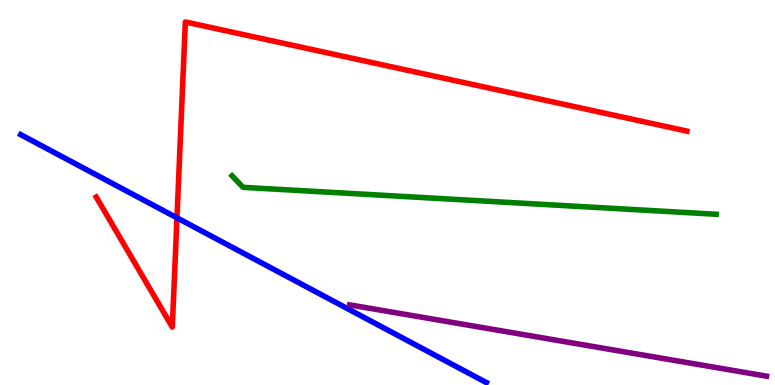[{'lines': ['blue', 'red'], 'intersections': [{'x': 2.28, 'y': 4.34}]}, {'lines': ['green', 'red'], 'intersections': []}, {'lines': ['purple', 'red'], 'intersections': []}, {'lines': ['blue', 'green'], 'intersections': []}, {'lines': ['blue', 'purple'], 'intersections': []}, {'lines': ['green', 'purple'], 'intersections': []}]